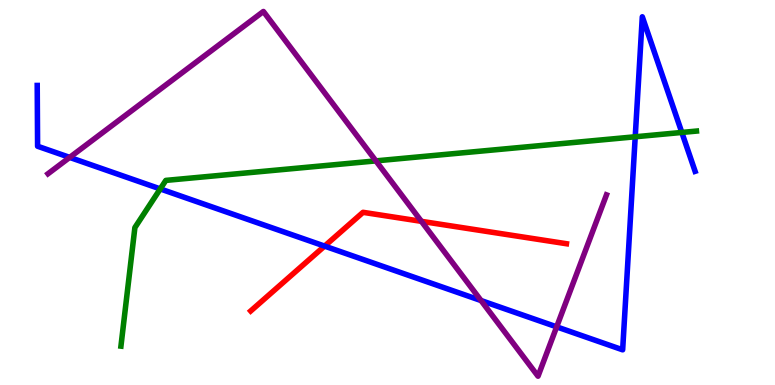[{'lines': ['blue', 'red'], 'intersections': [{'x': 4.19, 'y': 3.61}]}, {'lines': ['green', 'red'], 'intersections': []}, {'lines': ['purple', 'red'], 'intersections': [{'x': 5.44, 'y': 4.25}]}, {'lines': ['blue', 'green'], 'intersections': [{'x': 2.07, 'y': 5.09}, {'x': 8.2, 'y': 6.45}, {'x': 8.8, 'y': 6.56}]}, {'lines': ['blue', 'purple'], 'intersections': [{'x': 0.899, 'y': 5.91}, {'x': 6.21, 'y': 2.19}, {'x': 7.18, 'y': 1.51}]}, {'lines': ['green', 'purple'], 'intersections': [{'x': 4.85, 'y': 5.82}]}]